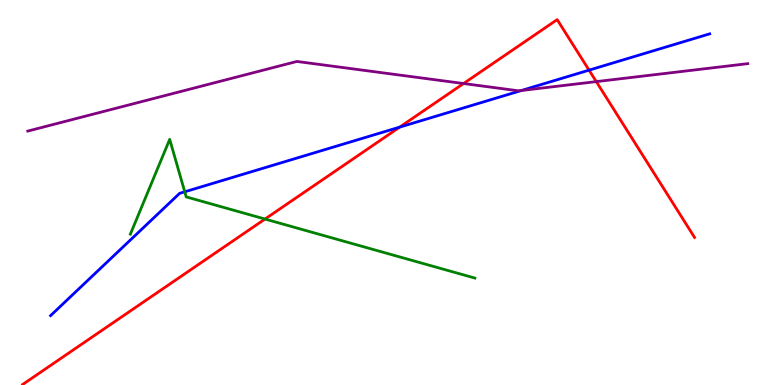[{'lines': ['blue', 'red'], 'intersections': [{'x': 5.16, 'y': 6.7}, {'x': 7.6, 'y': 8.18}]}, {'lines': ['green', 'red'], 'intersections': [{'x': 3.42, 'y': 4.31}]}, {'lines': ['purple', 'red'], 'intersections': [{'x': 5.98, 'y': 7.83}, {'x': 7.69, 'y': 7.88}]}, {'lines': ['blue', 'green'], 'intersections': [{'x': 2.38, 'y': 5.02}]}, {'lines': ['blue', 'purple'], 'intersections': [{'x': 6.73, 'y': 7.65}]}, {'lines': ['green', 'purple'], 'intersections': []}]